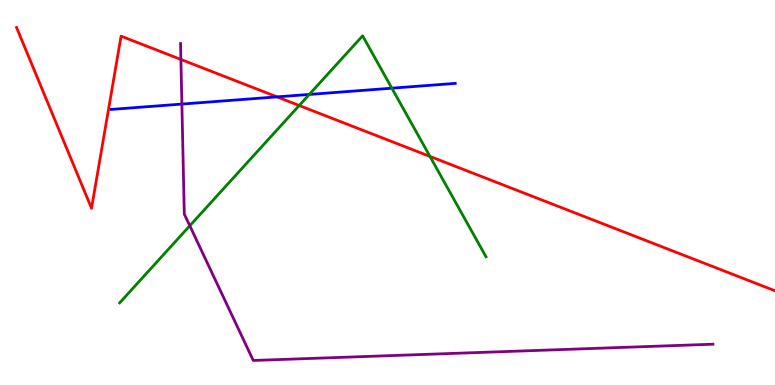[{'lines': ['blue', 'red'], 'intersections': [{'x': 3.57, 'y': 7.48}]}, {'lines': ['green', 'red'], 'intersections': [{'x': 3.86, 'y': 7.26}, {'x': 5.55, 'y': 5.94}]}, {'lines': ['purple', 'red'], 'intersections': [{'x': 2.33, 'y': 8.46}]}, {'lines': ['blue', 'green'], 'intersections': [{'x': 3.99, 'y': 7.55}, {'x': 5.06, 'y': 7.71}]}, {'lines': ['blue', 'purple'], 'intersections': [{'x': 2.35, 'y': 7.3}]}, {'lines': ['green', 'purple'], 'intersections': [{'x': 2.45, 'y': 4.14}]}]